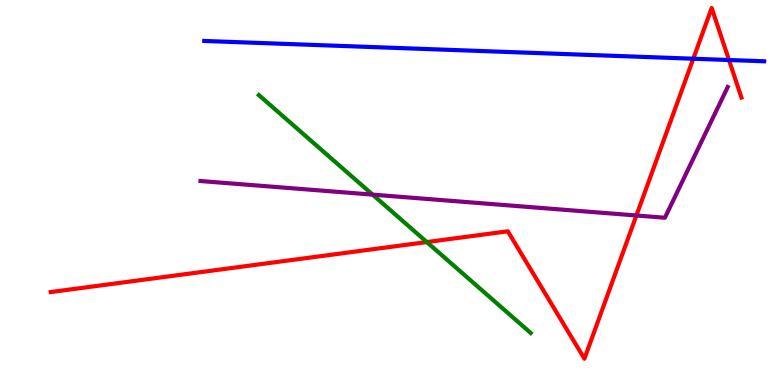[{'lines': ['blue', 'red'], 'intersections': [{'x': 8.95, 'y': 8.47}, {'x': 9.41, 'y': 8.44}]}, {'lines': ['green', 'red'], 'intersections': [{'x': 5.51, 'y': 3.71}]}, {'lines': ['purple', 'red'], 'intersections': [{'x': 8.21, 'y': 4.4}]}, {'lines': ['blue', 'green'], 'intersections': []}, {'lines': ['blue', 'purple'], 'intersections': []}, {'lines': ['green', 'purple'], 'intersections': [{'x': 4.81, 'y': 4.94}]}]